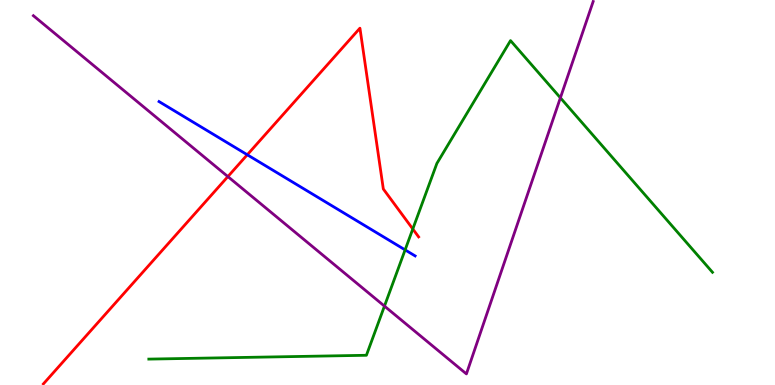[{'lines': ['blue', 'red'], 'intersections': [{'x': 3.19, 'y': 5.98}]}, {'lines': ['green', 'red'], 'intersections': [{'x': 5.33, 'y': 4.05}]}, {'lines': ['purple', 'red'], 'intersections': [{'x': 2.94, 'y': 5.41}]}, {'lines': ['blue', 'green'], 'intersections': [{'x': 5.23, 'y': 3.51}]}, {'lines': ['blue', 'purple'], 'intersections': []}, {'lines': ['green', 'purple'], 'intersections': [{'x': 4.96, 'y': 2.05}, {'x': 7.23, 'y': 7.46}]}]